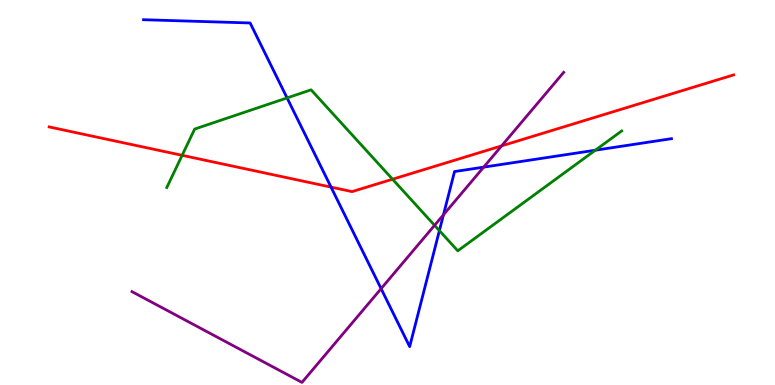[{'lines': ['blue', 'red'], 'intersections': [{'x': 4.27, 'y': 5.14}]}, {'lines': ['green', 'red'], 'intersections': [{'x': 2.35, 'y': 5.97}, {'x': 5.07, 'y': 5.34}]}, {'lines': ['purple', 'red'], 'intersections': [{'x': 6.47, 'y': 6.21}]}, {'lines': ['blue', 'green'], 'intersections': [{'x': 3.7, 'y': 7.46}, {'x': 5.67, 'y': 4.01}, {'x': 7.68, 'y': 6.1}]}, {'lines': ['blue', 'purple'], 'intersections': [{'x': 4.92, 'y': 2.5}, {'x': 5.72, 'y': 4.42}, {'x': 6.24, 'y': 5.66}]}, {'lines': ['green', 'purple'], 'intersections': [{'x': 5.61, 'y': 4.15}]}]